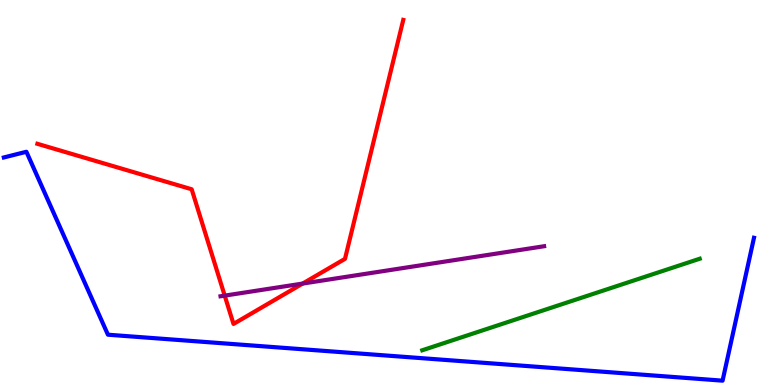[{'lines': ['blue', 'red'], 'intersections': []}, {'lines': ['green', 'red'], 'intersections': []}, {'lines': ['purple', 'red'], 'intersections': [{'x': 2.9, 'y': 2.32}, {'x': 3.91, 'y': 2.63}]}, {'lines': ['blue', 'green'], 'intersections': []}, {'lines': ['blue', 'purple'], 'intersections': []}, {'lines': ['green', 'purple'], 'intersections': []}]